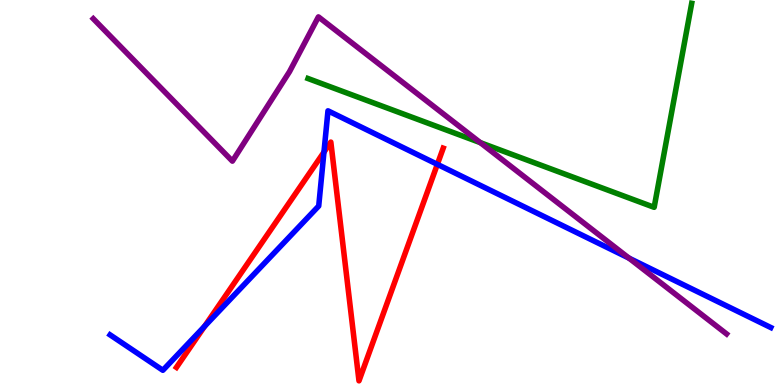[{'lines': ['blue', 'red'], 'intersections': [{'x': 2.64, 'y': 1.53}, {'x': 4.18, 'y': 6.05}, {'x': 5.64, 'y': 5.73}]}, {'lines': ['green', 'red'], 'intersections': []}, {'lines': ['purple', 'red'], 'intersections': []}, {'lines': ['blue', 'green'], 'intersections': []}, {'lines': ['blue', 'purple'], 'intersections': [{'x': 8.12, 'y': 3.3}]}, {'lines': ['green', 'purple'], 'intersections': [{'x': 6.2, 'y': 6.3}]}]